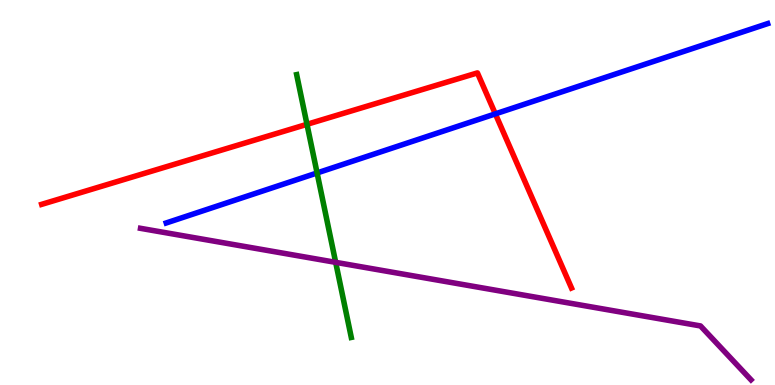[{'lines': ['blue', 'red'], 'intersections': [{'x': 6.39, 'y': 7.04}]}, {'lines': ['green', 'red'], 'intersections': [{'x': 3.96, 'y': 6.77}]}, {'lines': ['purple', 'red'], 'intersections': []}, {'lines': ['blue', 'green'], 'intersections': [{'x': 4.09, 'y': 5.51}]}, {'lines': ['blue', 'purple'], 'intersections': []}, {'lines': ['green', 'purple'], 'intersections': [{'x': 4.33, 'y': 3.19}]}]